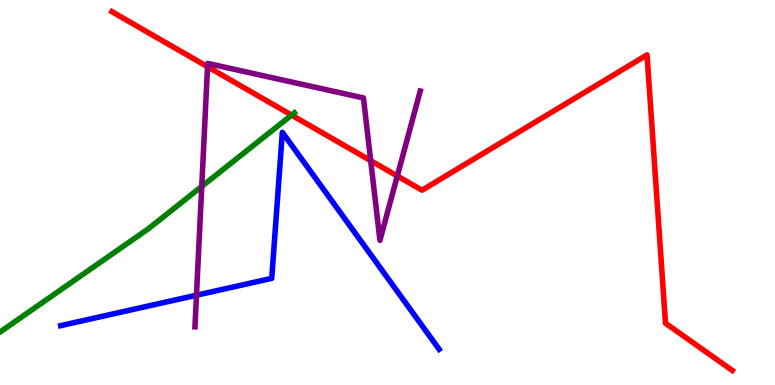[{'lines': ['blue', 'red'], 'intersections': []}, {'lines': ['green', 'red'], 'intersections': [{'x': 3.76, 'y': 7.01}]}, {'lines': ['purple', 'red'], 'intersections': [{'x': 2.68, 'y': 8.27}, {'x': 4.78, 'y': 5.83}, {'x': 5.13, 'y': 5.43}]}, {'lines': ['blue', 'green'], 'intersections': []}, {'lines': ['blue', 'purple'], 'intersections': [{'x': 2.54, 'y': 2.33}]}, {'lines': ['green', 'purple'], 'intersections': [{'x': 2.6, 'y': 5.16}]}]